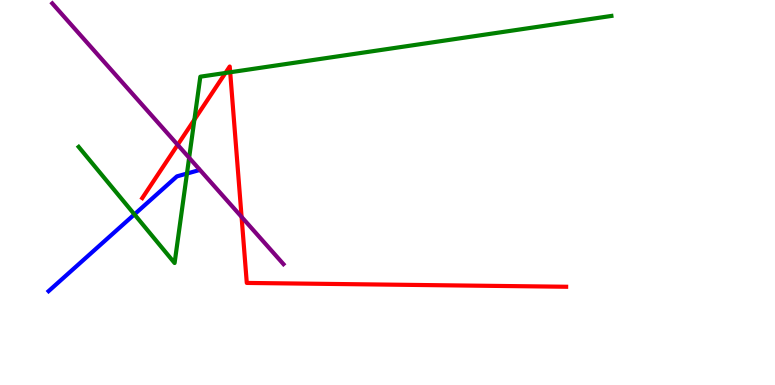[{'lines': ['blue', 'red'], 'intersections': []}, {'lines': ['green', 'red'], 'intersections': [{'x': 2.51, 'y': 6.89}, {'x': 2.91, 'y': 8.1}, {'x': 2.97, 'y': 8.12}]}, {'lines': ['purple', 'red'], 'intersections': [{'x': 2.29, 'y': 6.24}, {'x': 3.12, 'y': 4.37}]}, {'lines': ['blue', 'green'], 'intersections': [{'x': 1.73, 'y': 4.43}, {'x': 2.41, 'y': 5.49}]}, {'lines': ['blue', 'purple'], 'intersections': []}, {'lines': ['green', 'purple'], 'intersections': [{'x': 2.44, 'y': 5.9}]}]